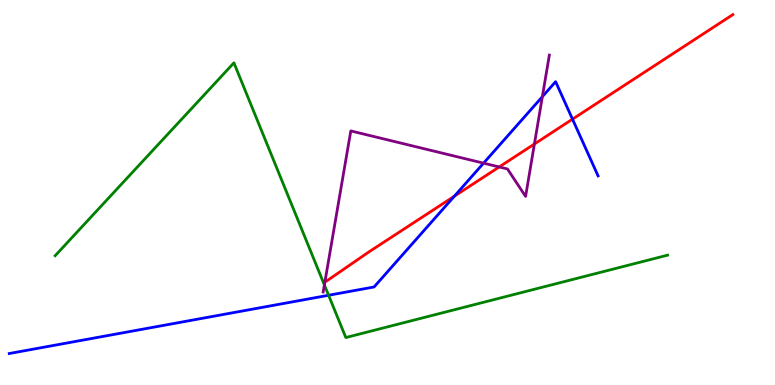[{'lines': ['blue', 'red'], 'intersections': [{'x': 5.86, 'y': 4.9}, {'x': 7.39, 'y': 6.91}]}, {'lines': ['green', 'red'], 'intersections': []}, {'lines': ['purple', 'red'], 'intersections': [{'x': 6.44, 'y': 5.66}, {'x': 6.9, 'y': 6.26}]}, {'lines': ['blue', 'green'], 'intersections': [{'x': 4.24, 'y': 2.33}]}, {'lines': ['blue', 'purple'], 'intersections': [{'x': 6.24, 'y': 5.76}, {'x': 7.0, 'y': 7.49}]}, {'lines': ['green', 'purple'], 'intersections': [{'x': 4.19, 'y': 2.6}]}]